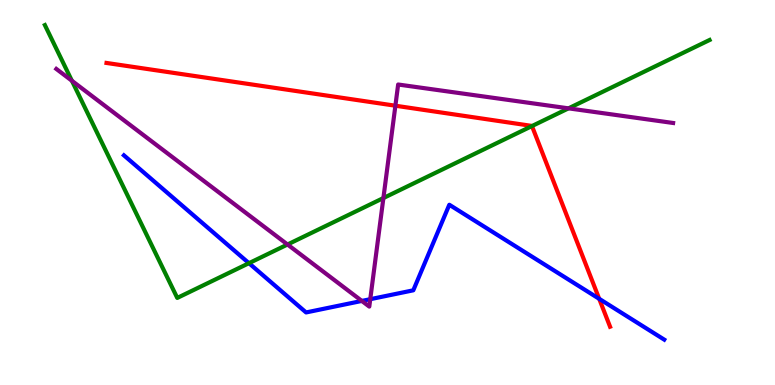[{'lines': ['blue', 'red'], 'intersections': [{'x': 7.73, 'y': 2.24}]}, {'lines': ['green', 'red'], 'intersections': [{'x': 6.86, 'y': 6.73}]}, {'lines': ['purple', 'red'], 'intersections': [{'x': 5.1, 'y': 7.25}]}, {'lines': ['blue', 'green'], 'intersections': [{'x': 3.21, 'y': 3.16}]}, {'lines': ['blue', 'purple'], 'intersections': [{'x': 4.67, 'y': 2.18}, {'x': 4.78, 'y': 2.23}]}, {'lines': ['green', 'purple'], 'intersections': [{'x': 0.928, 'y': 7.9}, {'x': 3.71, 'y': 3.65}, {'x': 4.95, 'y': 4.86}, {'x': 7.34, 'y': 7.19}]}]